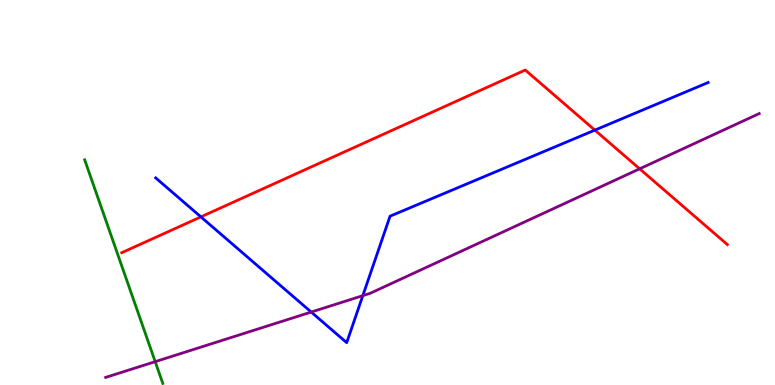[{'lines': ['blue', 'red'], 'intersections': [{'x': 2.59, 'y': 4.37}, {'x': 7.68, 'y': 6.62}]}, {'lines': ['green', 'red'], 'intersections': []}, {'lines': ['purple', 'red'], 'intersections': [{'x': 8.25, 'y': 5.62}]}, {'lines': ['blue', 'green'], 'intersections': []}, {'lines': ['blue', 'purple'], 'intersections': [{'x': 4.02, 'y': 1.89}, {'x': 4.68, 'y': 2.32}]}, {'lines': ['green', 'purple'], 'intersections': [{'x': 2.0, 'y': 0.606}]}]